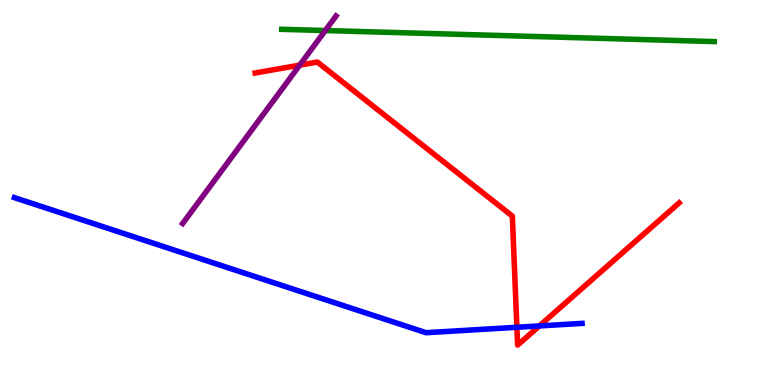[{'lines': ['blue', 'red'], 'intersections': [{'x': 6.67, 'y': 1.5}, {'x': 6.96, 'y': 1.53}]}, {'lines': ['green', 'red'], 'intersections': []}, {'lines': ['purple', 'red'], 'intersections': [{'x': 3.87, 'y': 8.31}]}, {'lines': ['blue', 'green'], 'intersections': []}, {'lines': ['blue', 'purple'], 'intersections': []}, {'lines': ['green', 'purple'], 'intersections': [{'x': 4.2, 'y': 9.21}]}]